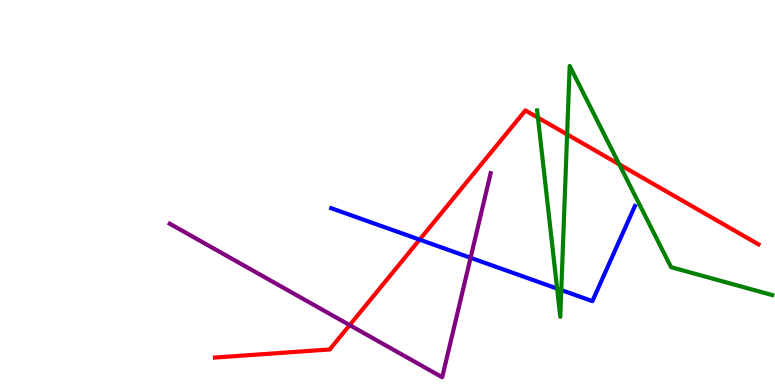[{'lines': ['blue', 'red'], 'intersections': [{'x': 5.41, 'y': 3.78}]}, {'lines': ['green', 'red'], 'intersections': [{'x': 6.94, 'y': 6.94}, {'x': 7.32, 'y': 6.51}, {'x': 7.99, 'y': 5.73}]}, {'lines': ['purple', 'red'], 'intersections': [{'x': 4.51, 'y': 1.56}]}, {'lines': ['blue', 'green'], 'intersections': [{'x': 7.19, 'y': 2.5}, {'x': 7.24, 'y': 2.47}]}, {'lines': ['blue', 'purple'], 'intersections': [{'x': 6.07, 'y': 3.3}]}, {'lines': ['green', 'purple'], 'intersections': []}]